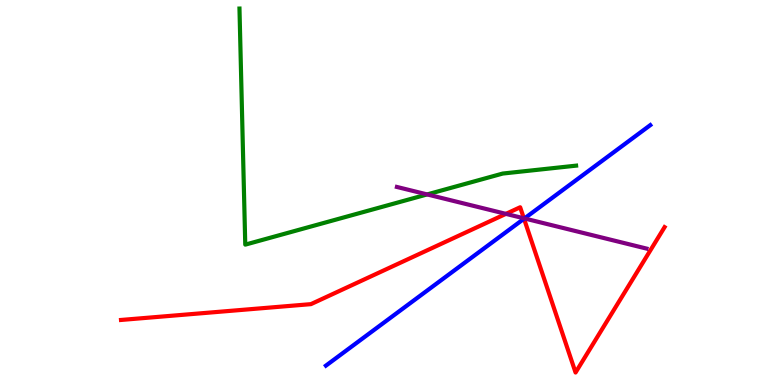[{'lines': ['blue', 'red'], 'intersections': [{'x': 6.76, 'y': 4.32}]}, {'lines': ['green', 'red'], 'intersections': []}, {'lines': ['purple', 'red'], 'intersections': [{'x': 6.53, 'y': 4.45}, {'x': 6.76, 'y': 4.33}]}, {'lines': ['blue', 'green'], 'intersections': []}, {'lines': ['blue', 'purple'], 'intersections': [{'x': 6.77, 'y': 4.33}]}, {'lines': ['green', 'purple'], 'intersections': [{'x': 5.51, 'y': 4.95}]}]